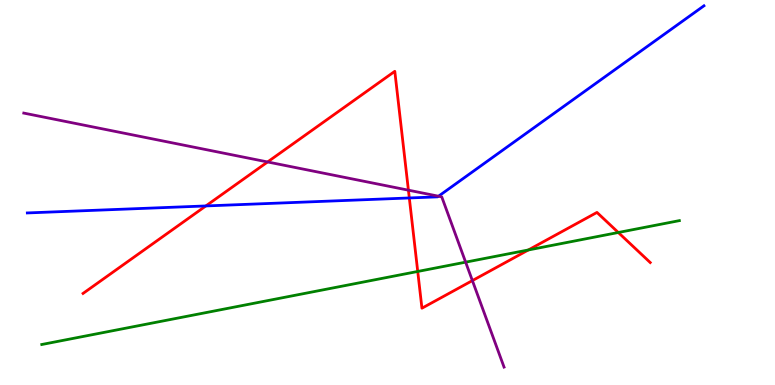[{'lines': ['blue', 'red'], 'intersections': [{'x': 2.66, 'y': 4.65}, {'x': 5.28, 'y': 4.86}]}, {'lines': ['green', 'red'], 'intersections': [{'x': 5.39, 'y': 2.95}, {'x': 6.82, 'y': 3.51}, {'x': 7.98, 'y': 3.96}]}, {'lines': ['purple', 'red'], 'intersections': [{'x': 3.45, 'y': 5.79}, {'x': 5.27, 'y': 5.06}, {'x': 6.1, 'y': 2.71}]}, {'lines': ['blue', 'green'], 'intersections': []}, {'lines': ['blue', 'purple'], 'intersections': [{'x': 5.66, 'y': 4.9}]}, {'lines': ['green', 'purple'], 'intersections': [{'x': 6.01, 'y': 3.19}]}]